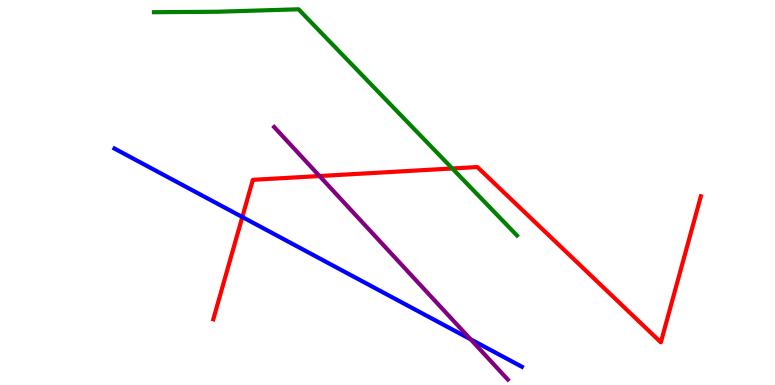[{'lines': ['blue', 'red'], 'intersections': [{'x': 3.13, 'y': 4.36}]}, {'lines': ['green', 'red'], 'intersections': [{'x': 5.84, 'y': 5.62}]}, {'lines': ['purple', 'red'], 'intersections': [{'x': 4.12, 'y': 5.43}]}, {'lines': ['blue', 'green'], 'intersections': []}, {'lines': ['blue', 'purple'], 'intersections': [{'x': 6.07, 'y': 1.19}]}, {'lines': ['green', 'purple'], 'intersections': []}]